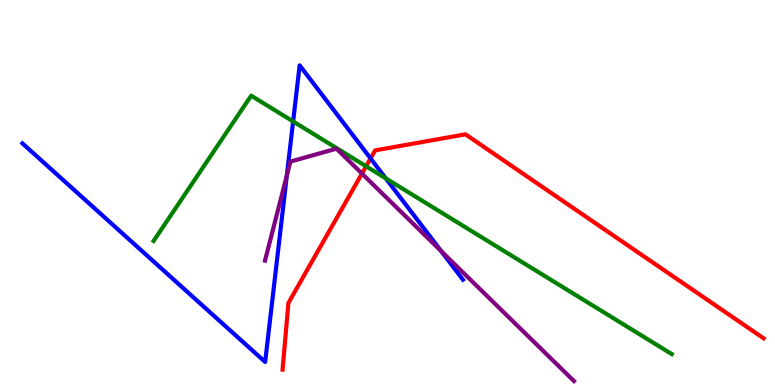[{'lines': ['blue', 'red'], 'intersections': [{'x': 4.78, 'y': 5.88}]}, {'lines': ['green', 'red'], 'intersections': [{'x': 4.72, 'y': 5.68}]}, {'lines': ['purple', 'red'], 'intersections': [{'x': 4.67, 'y': 5.49}]}, {'lines': ['blue', 'green'], 'intersections': [{'x': 3.78, 'y': 6.85}, {'x': 4.98, 'y': 5.37}]}, {'lines': ['blue', 'purple'], 'intersections': [{'x': 3.7, 'y': 5.44}, {'x': 5.69, 'y': 3.48}]}, {'lines': ['green', 'purple'], 'intersections': []}]